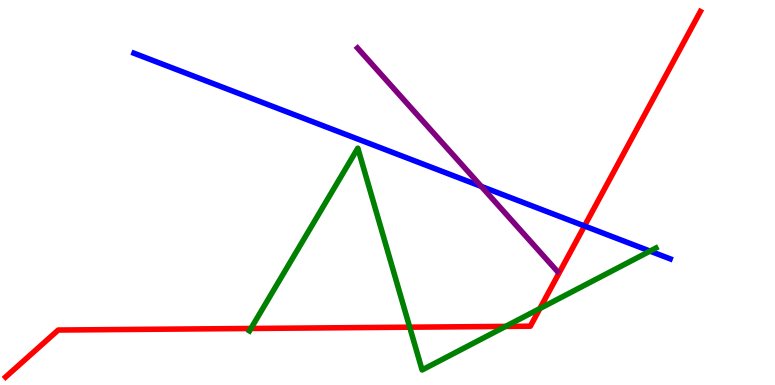[{'lines': ['blue', 'red'], 'intersections': [{'x': 7.54, 'y': 4.13}]}, {'lines': ['green', 'red'], 'intersections': [{'x': 3.24, 'y': 1.47}, {'x': 5.29, 'y': 1.5}, {'x': 6.52, 'y': 1.52}, {'x': 6.97, 'y': 1.99}]}, {'lines': ['purple', 'red'], 'intersections': []}, {'lines': ['blue', 'green'], 'intersections': [{'x': 8.39, 'y': 3.48}]}, {'lines': ['blue', 'purple'], 'intersections': [{'x': 6.21, 'y': 5.16}]}, {'lines': ['green', 'purple'], 'intersections': []}]